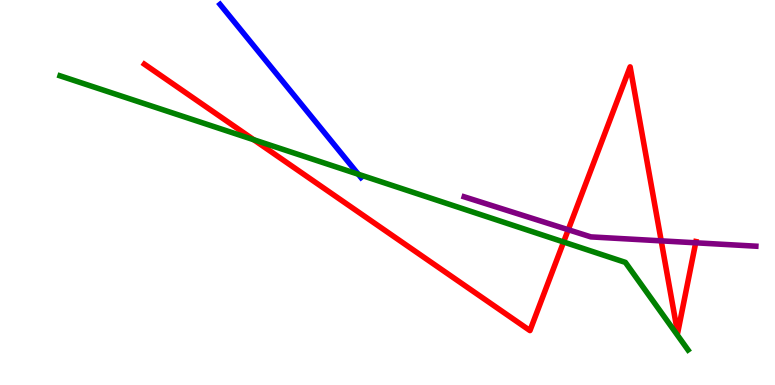[{'lines': ['blue', 'red'], 'intersections': []}, {'lines': ['green', 'red'], 'intersections': [{'x': 3.27, 'y': 6.37}, {'x': 7.27, 'y': 3.71}]}, {'lines': ['purple', 'red'], 'intersections': [{'x': 7.33, 'y': 4.03}, {'x': 8.53, 'y': 3.74}, {'x': 8.98, 'y': 3.69}]}, {'lines': ['blue', 'green'], 'intersections': [{'x': 4.62, 'y': 5.47}]}, {'lines': ['blue', 'purple'], 'intersections': []}, {'lines': ['green', 'purple'], 'intersections': []}]